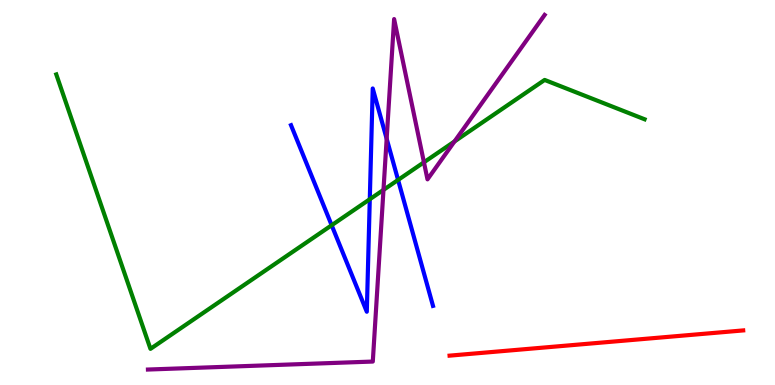[{'lines': ['blue', 'red'], 'intersections': []}, {'lines': ['green', 'red'], 'intersections': []}, {'lines': ['purple', 'red'], 'intersections': []}, {'lines': ['blue', 'green'], 'intersections': [{'x': 4.28, 'y': 4.15}, {'x': 4.77, 'y': 4.82}, {'x': 5.14, 'y': 5.33}]}, {'lines': ['blue', 'purple'], 'intersections': [{'x': 4.99, 'y': 6.4}]}, {'lines': ['green', 'purple'], 'intersections': [{'x': 4.95, 'y': 5.07}, {'x': 5.47, 'y': 5.78}, {'x': 5.86, 'y': 6.33}]}]